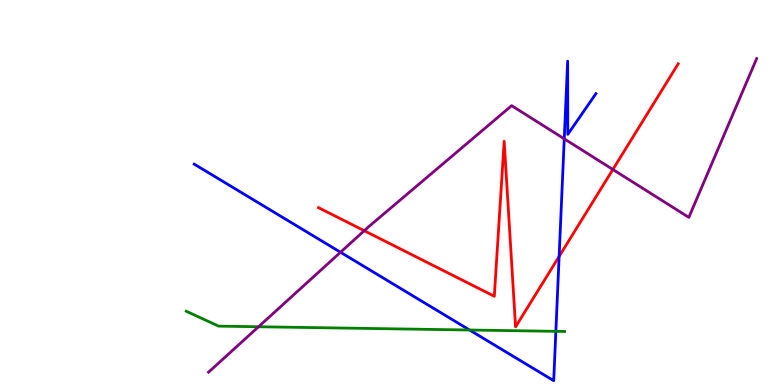[{'lines': ['blue', 'red'], 'intersections': [{'x': 7.21, 'y': 3.34}]}, {'lines': ['green', 'red'], 'intersections': []}, {'lines': ['purple', 'red'], 'intersections': [{'x': 4.7, 'y': 4.01}, {'x': 7.91, 'y': 5.6}]}, {'lines': ['blue', 'green'], 'intersections': [{'x': 6.06, 'y': 1.43}, {'x': 7.17, 'y': 1.39}]}, {'lines': ['blue', 'purple'], 'intersections': [{'x': 4.39, 'y': 3.45}, {'x': 7.28, 'y': 6.39}]}, {'lines': ['green', 'purple'], 'intersections': [{'x': 3.34, 'y': 1.51}]}]